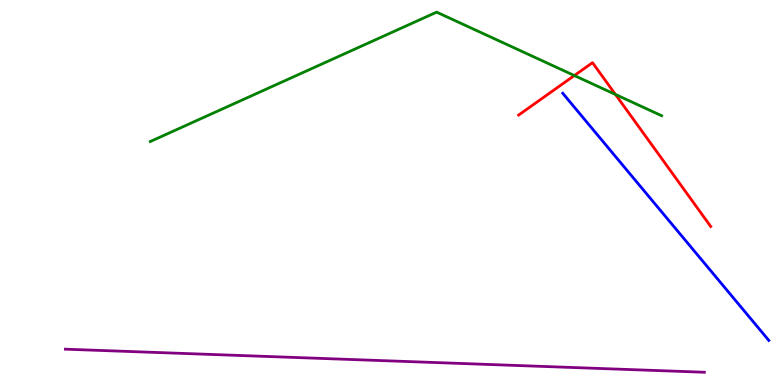[{'lines': ['blue', 'red'], 'intersections': []}, {'lines': ['green', 'red'], 'intersections': [{'x': 7.41, 'y': 8.04}, {'x': 7.94, 'y': 7.55}]}, {'lines': ['purple', 'red'], 'intersections': []}, {'lines': ['blue', 'green'], 'intersections': []}, {'lines': ['blue', 'purple'], 'intersections': []}, {'lines': ['green', 'purple'], 'intersections': []}]